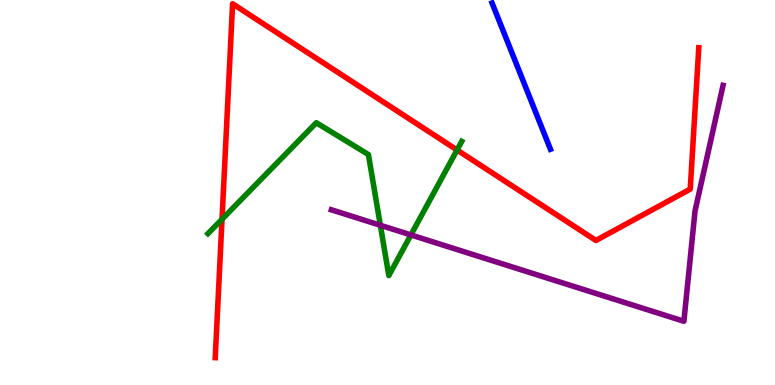[{'lines': ['blue', 'red'], 'intersections': []}, {'lines': ['green', 'red'], 'intersections': [{'x': 2.86, 'y': 4.31}, {'x': 5.9, 'y': 6.1}]}, {'lines': ['purple', 'red'], 'intersections': []}, {'lines': ['blue', 'green'], 'intersections': []}, {'lines': ['blue', 'purple'], 'intersections': []}, {'lines': ['green', 'purple'], 'intersections': [{'x': 4.91, 'y': 4.15}, {'x': 5.3, 'y': 3.9}]}]